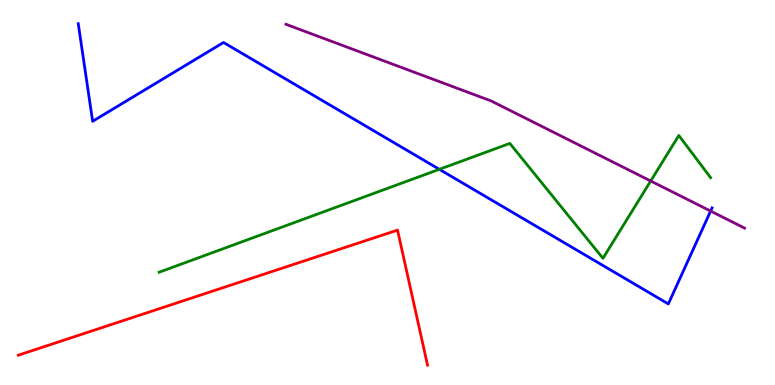[{'lines': ['blue', 'red'], 'intersections': []}, {'lines': ['green', 'red'], 'intersections': []}, {'lines': ['purple', 'red'], 'intersections': []}, {'lines': ['blue', 'green'], 'intersections': [{'x': 5.67, 'y': 5.6}]}, {'lines': ['blue', 'purple'], 'intersections': [{'x': 9.17, 'y': 4.52}]}, {'lines': ['green', 'purple'], 'intersections': [{'x': 8.4, 'y': 5.3}]}]